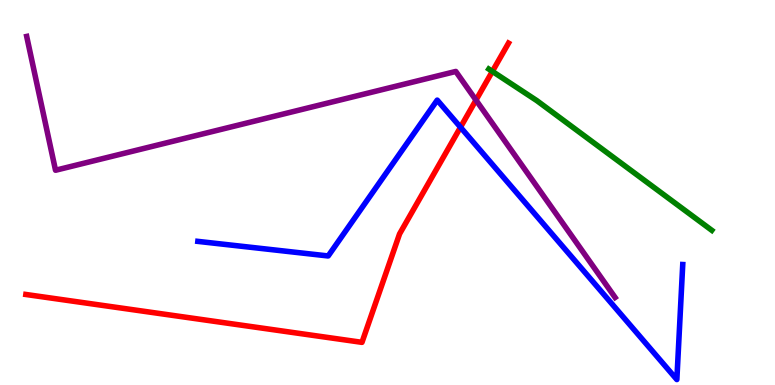[{'lines': ['blue', 'red'], 'intersections': [{'x': 5.94, 'y': 6.7}]}, {'lines': ['green', 'red'], 'intersections': [{'x': 6.35, 'y': 8.15}]}, {'lines': ['purple', 'red'], 'intersections': [{'x': 6.14, 'y': 7.4}]}, {'lines': ['blue', 'green'], 'intersections': []}, {'lines': ['blue', 'purple'], 'intersections': []}, {'lines': ['green', 'purple'], 'intersections': []}]